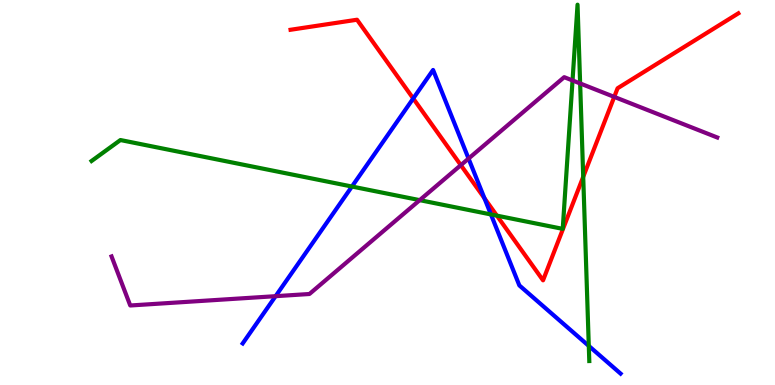[{'lines': ['blue', 'red'], 'intersections': [{'x': 5.33, 'y': 7.44}, {'x': 6.25, 'y': 4.85}]}, {'lines': ['green', 'red'], 'intersections': [{'x': 6.41, 'y': 4.4}, {'x': 7.53, 'y': 5.41}]}, {'lines': ['purple', 'red'], 'intersections': [{'x': 5.95, 'y': 5.71}, {'x': 7.93, 'y': 7.48}]}, {'lines': ['blue', 'green'], 'intersections': [{'x': 4.54, 'y': 5.16}, {'x': 6.33, 'y': 4.43}, {'x': 7.6, 'y': 1.02}]}, {'lines': ['blue', 'purple'], 'intersections': [{'x': 3.56, 'y': 2.31}, {'x': 6.05, 'y': 5.88}]}, {'lines': ['green', 'purple'], 'intersections': [{'x': 5.42, 'y': 4.8}, {'x': 7.39, 'y': 7.91}, {'x': 7.49, 'y': 7.83}]}]